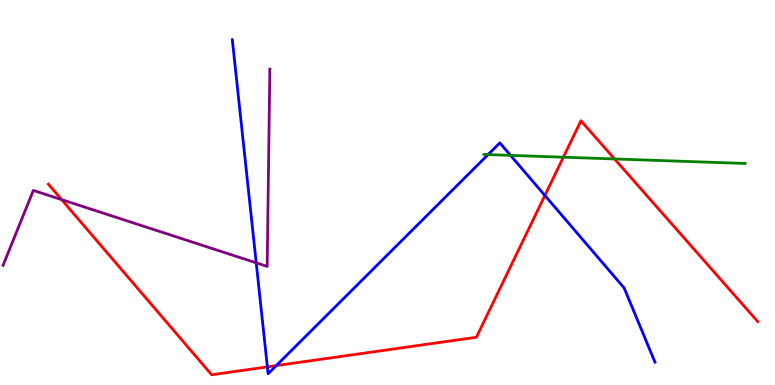[{'lines': ['blue', 'red'], 'intersections': [{'x': 3.45, 'y': 0.471}, {'x': 3.56, 'y': 0.504}, {'x': 7.03, 'y': 4.92}]}, {'lines': ['green', 'red'], 'intersections': [{'x': 7.27, 'y': 5.92}, {'x': 7.93, 'y': 5.87}]}, {'lines': ['purple', 'red'], 'intersections': [{'x': 0.795, 'y': 4.82}]}, {'lines': ['blue', 'green'], 'intersections': [{'x': 6.3, 'y': 5.98}, {'x': 6.59, 'y': 5.96}]}, {'lines': ['blue', 'purple'], 'intersections': [{'x': 3.31, 'y': 3.17}]}, {'lines': ['green', 'purple'], 'intersections': []}]